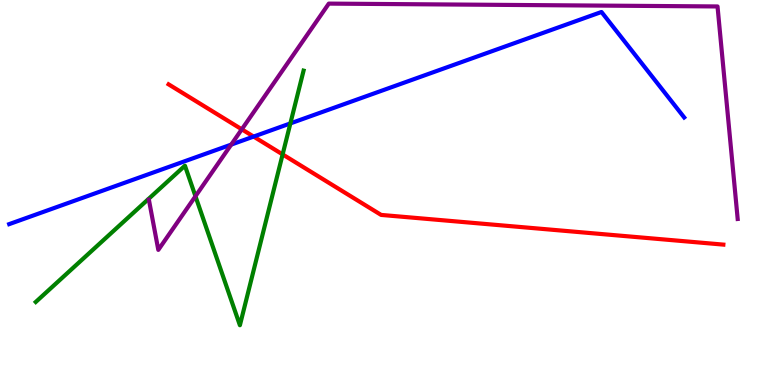[{'lines': ['blue', 'red'], 'intersections': [{'x': 3.27, 'y': 6.45}]}, {'lines': ['green', 'red'], 'intersections': [{'x': 3.65, 'y': 5.99}]}, {'lines': ['purple', 'red'], 'intersections': [{'x': 3.12, 'y': 6.64}]}, {'lines': ['blue', 'green'], 'intersections': [{'x': 3.75, 'y': 6.79}]}, {'lines': ['blue', 'purple'], 'intersections': [{'x': 2.98, 'y': 6.24}]}, {'lines': ['green', 'purple'], 'intersections': [{'x': 2.52, 'y': 4.9}]}]